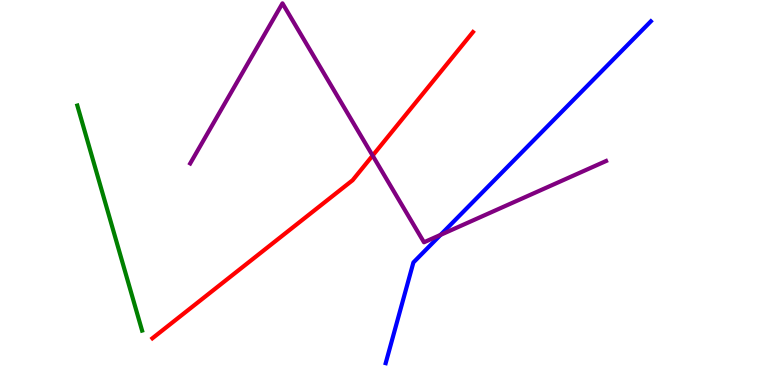[{'lines': ['blue', 'red'], 'intersections': []}, {'lines': ['green', 'red'], 'intersections': []}, {'lines': ['purple', 'red'], 'intersections': [{'x': 4.81, 'y': 5.96}]}, {'lines': ['blue', 'green'], 'intersections': []}, {'lines': ['blue', 'purple'], 'intersections': [{'x': 5.68, 'y': 3.9}]}, {'lines': ['green', 'purple'], 'intersections': []}]